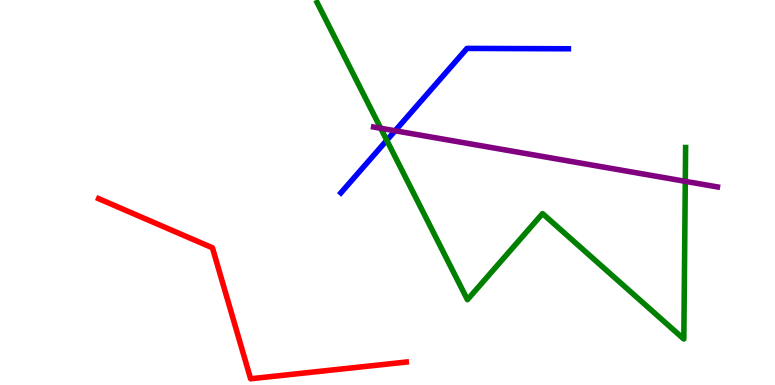[{'lines': ['blue', 'red'], 'intersections': []}, {'lines': ['green', 'red'], 'intersections': []}, {'lines': ['purple', 'red'], 'intersections': []}, {'lines': ['blue', 'green'], 'intersections': [{'x': 4.99, 'y': 6.36}]}, {'lines': ['blue', 'purple'], 'intersections': [{'x': 5.1, 'y': 6.6}]}, {'lines': ['green', 'purple'], 'intersections': [{'x': 4.91, 'y': 6.67}, {'x': 8.84, 'y': 5.29}]}]